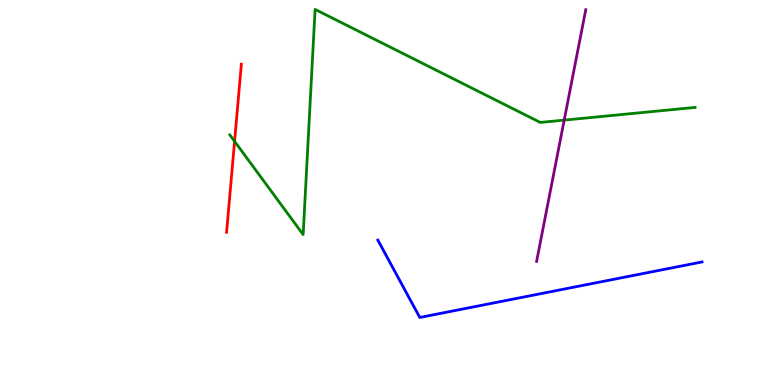[{'lines': ['blue', 'red'], 'intersections': []}, {'lines': ['green', 'red'], 'intersections': [{'x': 3.03, 'y': 6.33}]}, {'lines': ['purple', 'red'], 'intersections': []}, {'lines': ['blue', 'green'], 'intersections': []}, {'lines': ['blue', 'purple'], 'intersections': []}, {'lines': ['green', 'purple'], 'intersections': [{'x': 7.28, 'y': 6.88}]}]